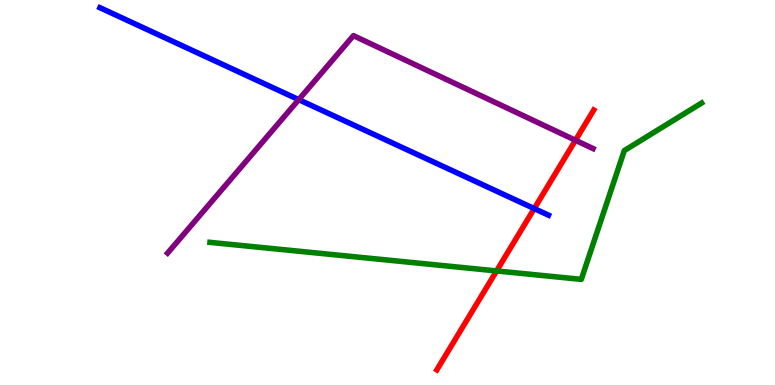[{'lines': ['blue', 'red'], 'intersections': [{'x': 6.89, 'y': 4.58}]}, {'lines': ['green', 'red'], 'intersections': [{'x': 6.41, 'y': 2.96}]}, {'lines': ['purple', 'red'], 'intersections': [{'x': 7.43, 'y': 6.36}]}, {'lines': ['blue', 'green'], 'intersections': []}, {'lines': ['blue', 'purple'], 'intersections': [{'x': 3.85, 'y': 7.41}]}, {'lines': ['green', 'purple'], 'intersections': []}]